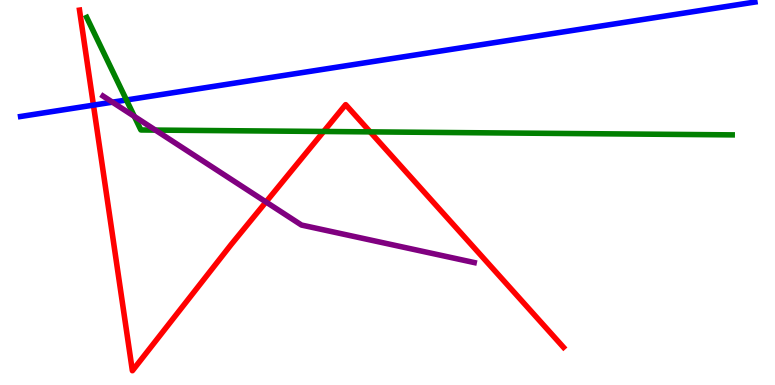[{'lines': ['blue', 'red'], 'intersections': [{'x': 1.21, 'y': 7.27}]}, {'lines': ['green', 'red'], 'intersections': [{'x': 4.18, 'y': 6.58}, {'x': 4.78, 'y': 6.57}]}, {'lines': ['purple', 'red'], 'intersections': [{'x': 3.43, 'y': 4.75}]}, {'lines': ['blue', 'green'], 'intersections': [{'x': 1.63, 'y': 7.4}]}, {'lines': ['blue', 'purple'], 'intersections': [{'x': 1.45, 'y': 7.35}]}, {'lines': ['green', 'purple'], 'intersections': [{'x': 1.73, 'y': 6.98}, {'x': 2.01, 'y': 6.62}]}]